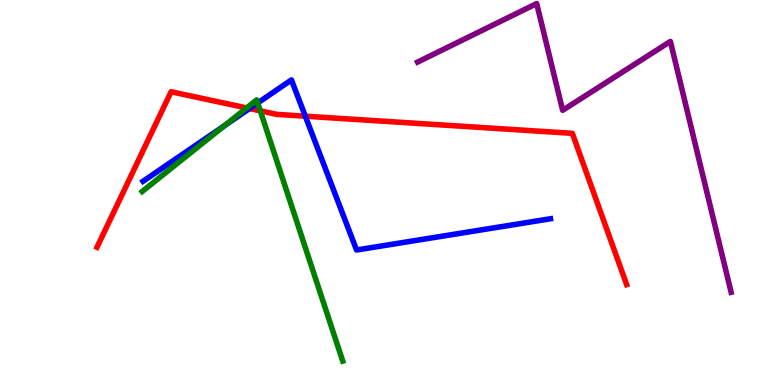[{'lines': ['blue', 'red'], 'intersections': [{'x': 3.22, 'y': 7.18}, {'x': 3.94, 'y': 6.98}]}, {'lines': ['green', 'red'], 'intersections': [{'x': 3.18, 'y': 7.2}, {'x': 3.36, 'y': 7.12}]}, {'lines': ['purple', 'red'], 'intersections': []}, {'lines': ['blue', 'green'], 'intersections': [{'x': 2.9, 'y': 6.74}, {'x': 3.33, 'y': 7.33}]}, {'lines': ['blue', 'purple'], 'intersections': []}, {'lines': ['green', 'purple'], 'intersections': []}]